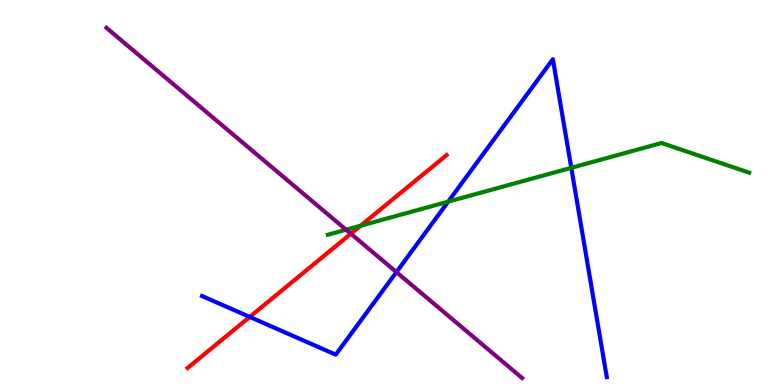[{'lines': ['blue', 'red'], 'intersections': [{'x': 3.22, 'y': 1.77}]}, {'lines': ['green', 'red'], 'intersections': [{'x': 4.65, 'y': 4.14}]}, {'lines': ['purple', 'red'], 'intersections': [{'x': 4.53, 'y': 3.93}]}, {'lines': ['blue', 'green'], 'intersections': [{'x': 5.78, 'y': 4.76}, {'x': 7.37, 'y': 5.64}]}, {'lines': ['blue', 'purple'], 'intersections': [{'x': 5.12, 'y': 2.93}]}, {'lines': ['green', 'purple'], 'intersections': [{'x': 4.47, 'y': 4.03}]}]